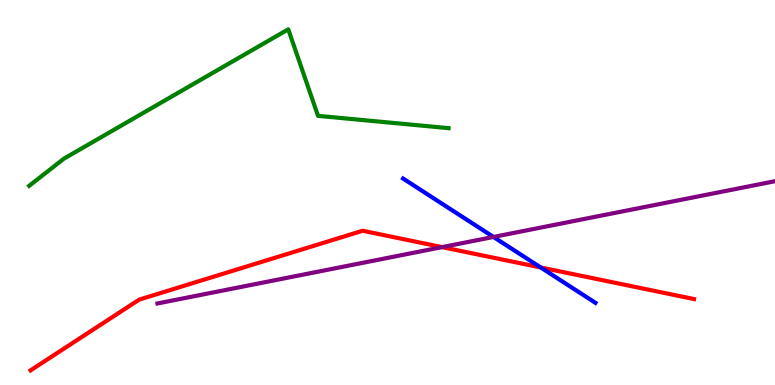[{'lines': ['blue', 'red'], 'intersections': [{'x': 6.98, 'y': 3.05}]}, {'lines': ['green', 'red'], 'intersections': []}, {'lines': ['purple', 'red'], 'intersections': [{'x': 5.7, 'y': 3.58}]}, {'lines': ['blue', 'green'], 'intersections': []}, {'lines': ['blue', 'purple'], 'intersections': [{'x': 6.37, 'y': 3.85}]}, {'lines': ['green', 'purple'], 'intersections': []}]